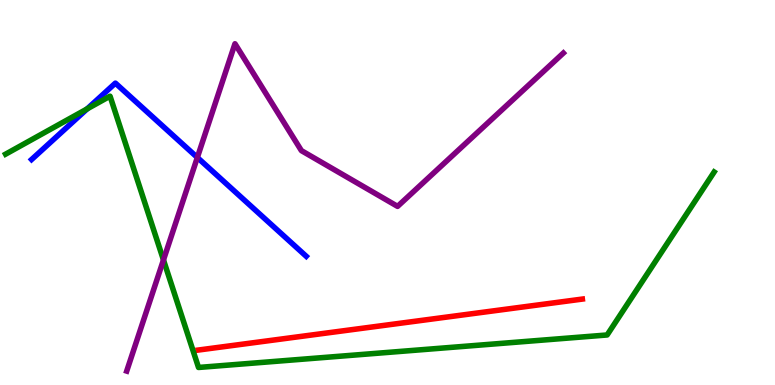[{'lines': ['blue', 'red'], 'intersections': []}, {'lines': ['green', 'red'], 'intersections': []}, {'lines': ['purple', 'red'], 'intersections': []}, {'lines': ['blue', 'green'], 'intersections': [{'x': 1.12, 'y': 7.17}]}, {'lines': ['blue', 'purple'], 'intersections': [{'x': 2.55, 'y': 5.91}]}, {'lines': ['green', 'purple'], 'intersections': [{'x': 2.11, 'y': 3.25}]}]